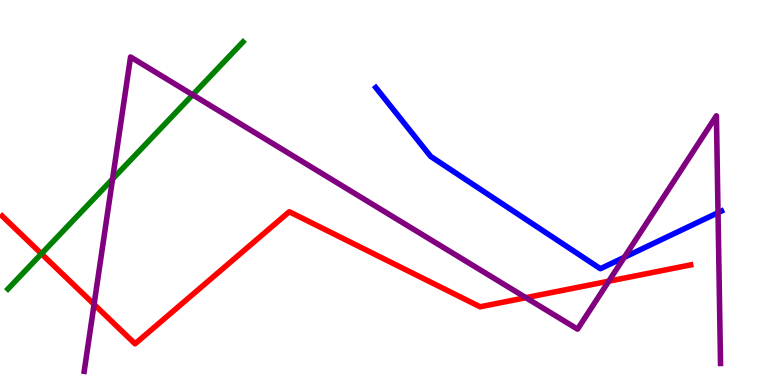[{'lines': ['blue', 'red'], 'intersections': []}, {'lines': ['green', 'red'], 'intersections': [{'x': 0.535, 'y': 3.41}]}, {'lines': ['purple', 'red'], 'intersections': [{'x': 1.21, 'y': 2.09}, {'x': 6.79, 'y': 2.27}, {'x': 7.85, 'y': 2.7}]}, {'lines': ['blue', 'green'], 'intersections': []}, {'lines': ['blue', 'purple'], 'intersections': [{'x': 8.06, 'y': 3.32}, {'x': 9.26, 'y': 4.48}]}, {'lines': ['green', 'purple'], 'intersections': [{'x': 1.45, 'y': 5.35}, {'x': 2.49, 'y': 7.54}]}]